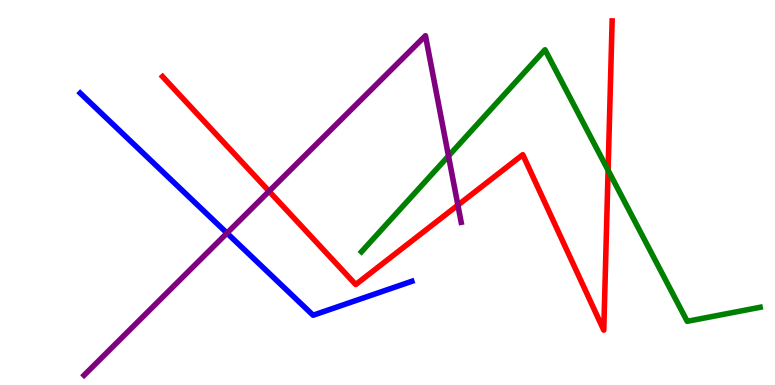[{'lines': ['blue', 'red'], 'intersections': []}, {'lines': ['green', 'red'], 'intersections': [{'x': 7.85, 'y': 5.58}]}, {'lines': ['purple', 'red'], 'intersections': [{'x': 3.47, 'y': 5.03}, {'x': 5.91, 'y': 4.67}]}, {'lines': ['blue', 'green'], 'intersections': []}, {'lines': ['blue', 'purple'], 'intersections': [{'x': 2.93, 'y': 3.95}]}, {'lines': ['green', 'purple'], 'intersections': [{'x': 5.79, 'y': 5.95}]}]